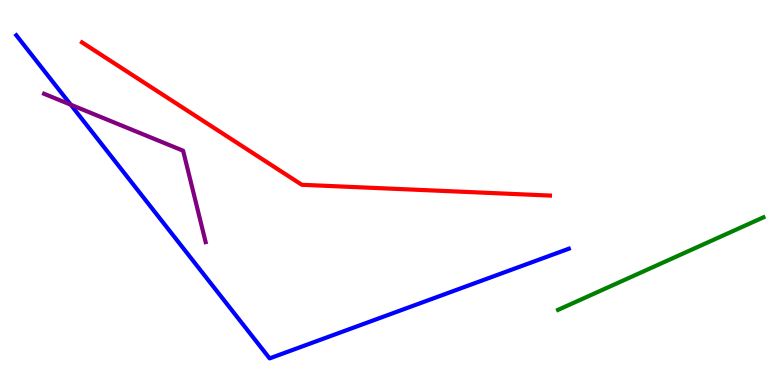[{'lines': ['blue', 'red'], 'intersections': []}, {'lines': ['green', 'red'], 'intersections': []}, {'lines': ['purple', 'red'], 'intersections': []}, {'lines': ['blue', 'green'], 'intersections': []}, {'lines': ['blue', 'purple'], 'intersections': [{'x': 0.913, 'y': 7.28}]}, {'lines': ['green', 'purple'], 'intersections': []}]